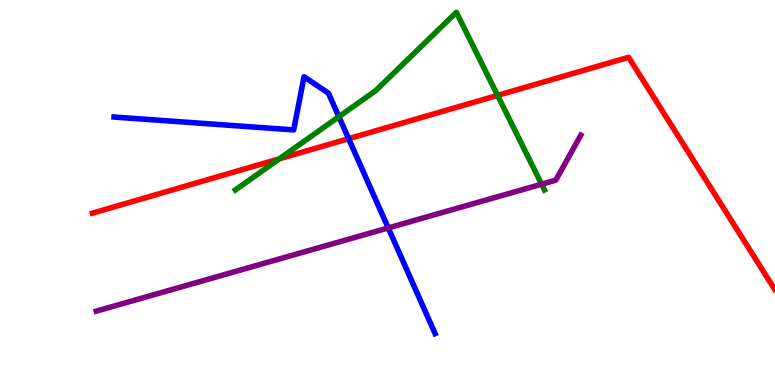[{'lines': ['blue', 'red'], 'intersections': [{'x': 4.5, 'y': 6.4}]}, {'lines': ['green', 'red'], 'intersections': [{'x': 3.6, 'y': 5.87}, {'x': 6.42, 'y': 7.52}]}, {'lines': ['purple', 'red'], 'intersections': []}, {'lines': ['blue', 'green'], 'intersections': [{'x': 4.37, 'y': 6.97}]}, {'lines': ['blue', 'purple'], 'intersections': [{'x': 5.01, 'y': 4.08}]}, {'lines': ['green', 'purple'], 'intersections': [{'x': 6.99, 'y': 5.22}]}]